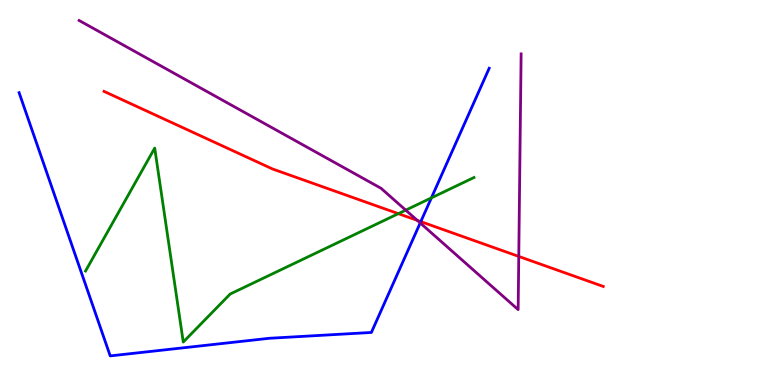[{'lines': ['blue', 'red'], 'intersections': [{'x': 5.43, 'y': 4.24}]}, {'lines': ['green', 'red'], 'intersections': [{'x': 5.14, 'y': 4.45}]}, {'lines': ['purple', 'red'], 'intersections': [{'x': 5.38, 'y': 4.28}, {'x': 6.69, 'y': 3.34}]}, {'lines': ['blue', 'green'], 'intersections': [{'x': 5.57, 'y': 4.86}]}, {'lines': ['blue', 'purple'], 'intersections': [{'x': 5.42, 'y': 4.21}]}, {'lines': ['green', 'purple'], 'intersections': [{'x': 5.24, 'y': 4.54}]}]